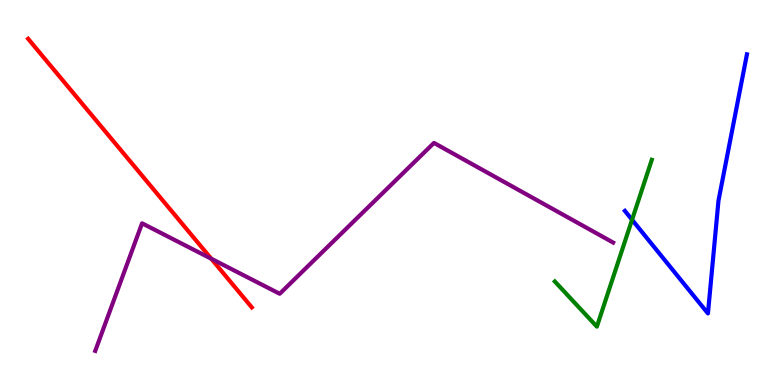[{'lines': ['blue', 'red'], 'intersections': []}, {'lines': ['green', 'red'], 'intersections': []}, {'lines': ['purple', 'red'], 'intersections': [{'x': 2.73, 'y': 3.28}]}, {'lines': ['blue', 'green'], 'intersections': [{'x': 8.16, 'y': 4.29}]}, {'lines': ['blue', 'purple'], 'intersections': []}, {'lines': ['green', 'purple'], 'intersections': []}]